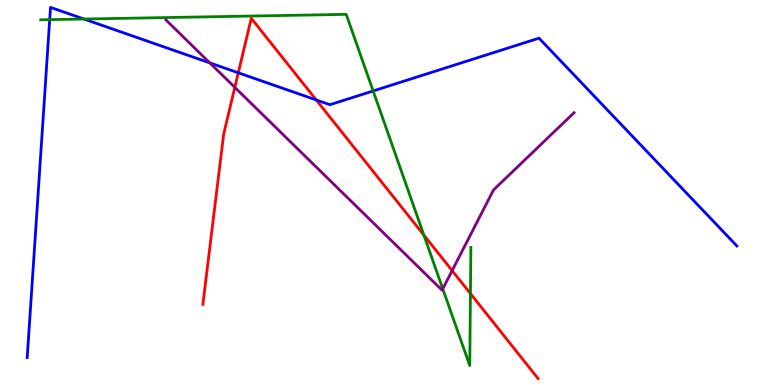[{'lines': ['blue', 'red'], 'intersections': [{'x': 3.07, 'y': 8.11}, {'x': 4.08, 'y': 7.4}]}, {'lines': ['green', 'red'], 'intersections': [{'x': 5.47, 'y': 3.89}, {'x': 6.07, 'y': 2.37}]}, {'lines': ['purple', 'red'], 'intersections': [{'x': 3.03, 'y': 7.73}, {'x': 5.83, 'y': 2.97}]}, {'lines': ['blue', 'green'], 'intersections': [{'x': 0.641, 'y': 9.49}, {'x': 1.08, 'y': 9.51}, {'x': 4.81, 'y': 7.64}]}, {'lines': ['blue', 'purple'], 'intersections': [{'x': 2.71, 'y': 8.37}]}, {'lines': ['green', 'purple'], 'intersections': [{'x': 5.71, 'y': 2.5}]}]